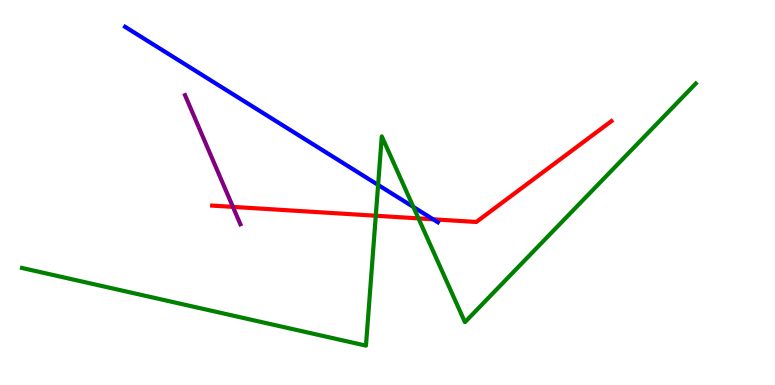[{'lines': ['blue', 'red'], 'intersections': [{'x': 5.59, 'y': 4.3}]}, {'lines': ['green', 'red'], 'intersections': [{'x': 4.85, 'y': 4.4}, {'x': 5.4, 'y': 4.33}]}, {'lines': ['purple', 'red'], 'intersections': [{'x': 3.01, 'y': 4.63}]}, {'lines': ['blue', 'green'], 'intersections': [{'x': 4.88, 'y': 5.2}, {'x': 5.33, 'y': 4.62}]}, {'lines': ['blue', 'purple'], 'intersections': []}, {'lines': ['green', 'purple'], 'intersections': []}]